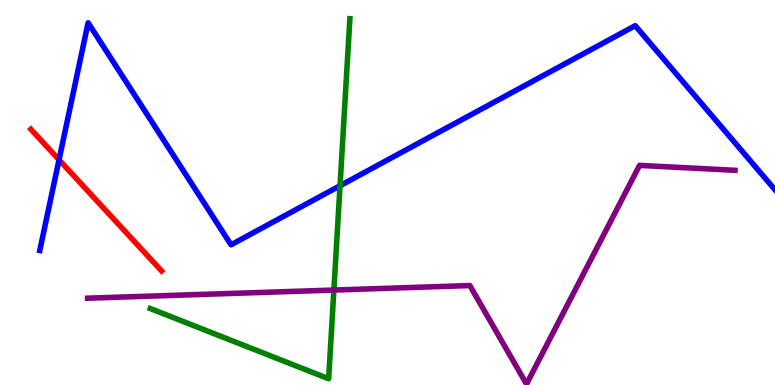[{'lines': ['blue', 'red'], 'intersections': [{'x': 0.762, 'y': 5.85}]}, {'lines': ['green', 'red'], 'intersections': []}, {'lines': ['purple', 'red'], 'intersections': []}, {'lines': ['blue', 'green'], 'intersections': [{'x': 4.39, 'y': 5.18}]}, {'lines': ['blue', 'purple'], 'intersections': []}, {'lines': ['green', 'purple'], 'intersections': [{'x': 4.31, 'y': 2.47}]}]